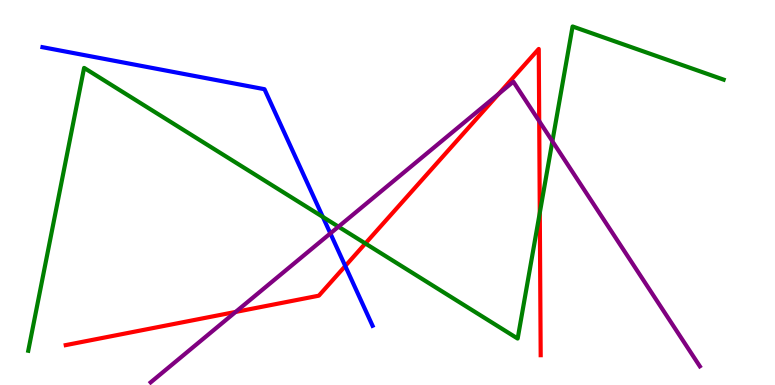[{'lines': ['blue', 'red'], 'intersections': [{'x': 4.46, 'y': 3.09}]}, {'lines': ['green', 'red'], 'intersections': [{'x': 4.71, 'y': 3.68}, {'x': 6.96, 'y': 4.47}]}, {'lines': ['purple', 'red'], 'intersections': [{'x': 3.04, 'y': 1.9}, {'x': 6.44, 'y': 7.56}, {'x': 6.96, 'y': 6.85}]}, {'lines': ['blue', 'green'], 'intersections': [{'x': 4.17, 'y': 4.37}]}, {'lines': ['blue', 'purple'], 'intersections': [{'x': 4.26, 'y': 3.94}]}, {'lines': ['green', 'purple'], 'intersections': [{'x': 4.37, 'y': 4.11}, {'x': 7.13, 'y': 6.33}]}]